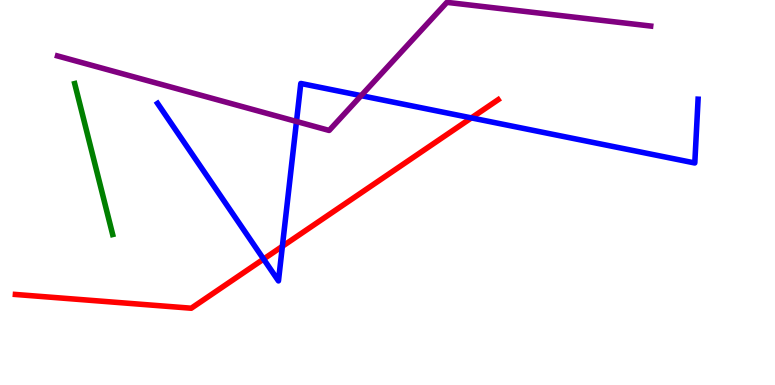[{'lines': ['blue', 'red'], 'intersections': [{'x': 3.4, 'y': 3.27}, {'x': 3.64, 'y': 3.6}, {'x': 6.08, 'y': 6.94}]}, {'lines': ['green', 'red'], 'intersections': []}, {'lines': ['purple', 'red'], 'intersections': []}, {'lines': ['blue', 'green'], 'intersections': []}, {'lines': ['blue', 'purple'], 'intersections': [{'x': 3.83, 'y': 6.84}, {'x': 4.66, 'y': 7.52}]}, {'lines': ['green', 'purple'], 'intersections': []}]